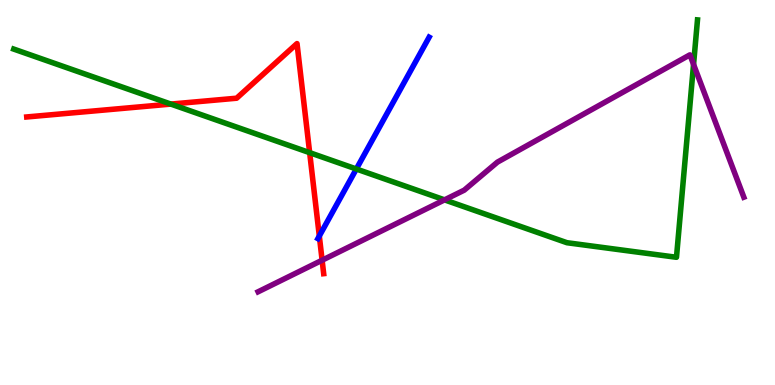[{'lines': ['blue', 'red'], 'intersections': [{'x': 4.12, 'y': 3.87}]}, {'lines': ['green', 'red'], 'intersections': [{'x': 2.2, 'y': 7.3}, {'x': 4.0, 'y': 6.03}]}, {'lines': ['purple', 'red'], 'intersections': [{'x': 4.16, 'y': 3.24}]}, {'lines': ['blue', 'green'], 'intersections': [{'x': 4.6, 'y': 5.61}]}, {'lines': ['blue', 'purple'], 'intersections': []}, {'lines': ['green', 'purple'], 'intersections': [{'x': 5.74, 'y': 4.81}, {'x': 8.95, 'y': 8.33}]}]